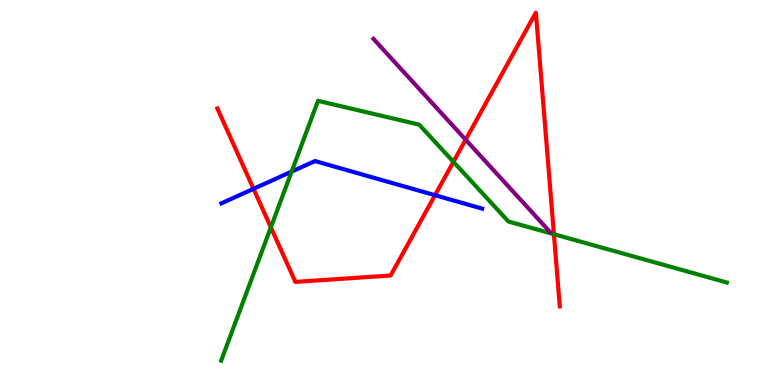[{'lines': ['blue', 'red'], 'intersections': [{'x': 3.27, 'y': 5.1}, {'x': 5.61, 'y': 4.93}]}, {'lines': ['green', 'red'], 'intersections': [{'x': 3.49, 'y': 4.09}, {'x': 5.85, 'y': 5.8}, {'x': 7.15, 'y': 3.92}]}, {'lines': ['purple', 'red'], 'intersections': [{'x': 6.01, 'y': 6.37}]}, {'lines': ['blue', 'green'], 'intersections': [{'x': 3.76, 'y': 5.54}]}, {'lines': ['blue', 'purple'], 'intersections': []}, {'lines': ['green', 'purple'], 'intersections': []}]